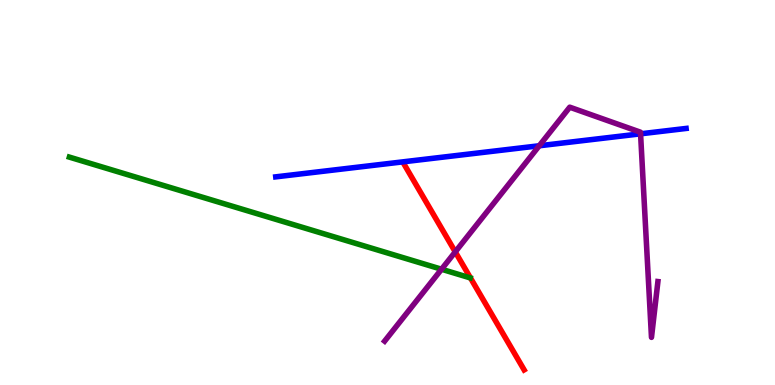[{'lines': ['blue', 'red'], 'intersections': []}, {'lines': ['green', 'red'], 'intersections': []}, {'lines': ['purple', 'red'], 'intersections': [{'x': 5.87, 'y': 3.46}]}, {'lines': ['blue', 'green'], 'intersections': []}, {'lines': ['blue', 'purple'], 'intersections': [{'x': 6.96, 'y': 6.21}, {'x': 8.27, 'y': 6.52}]}, {'lines': ['green', 'purple'], 'intersections': [{'x': 5.7, 'y': 3.01}]}]